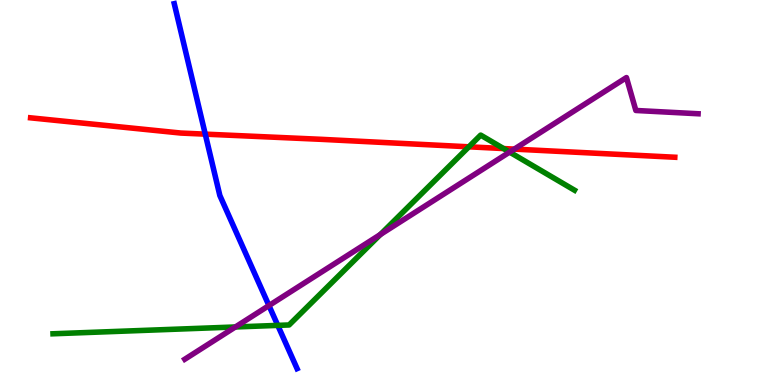[{'lines': ['blue', 'red'], 'intersections': [{'x': 2.65, 'y': 6.52}]}, {'lines': ['green', 'red'], 'intersections': [{'x': 6.05, 'y': 6.19}, {'x': 6.5, 'y': 6.14}]}, {'lines': ['purple', 'red'], 'intersections': [{'x': 6.64, 'y': 6.13}]}, {'lines': ['blue', 'green'], 'intersections': [{'x': 3.58, 'y': 1.55}]}, {'lines': ['blue', 'purple'], 'intersections': [{'x': 3.47, 'y': 2.06}]}, {'lines': ['green', 'purple'], 'intersections': [{'x': 3.04, 'y': 1.51}, {'x': 4.91, 'y': 3.91}, {'x': 6.58, 'y': 6.05}]}]